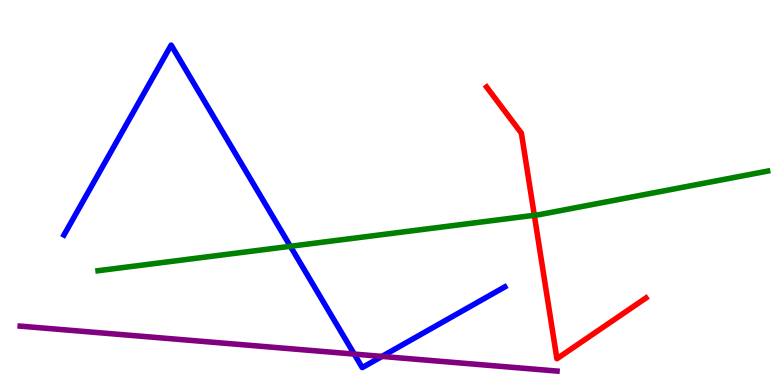[{'lines': ['blue', 'red'], 'intersections': []}, {'lines': ['green', 'red'], 'intersections': [{'x': 6.89, 'y': 4.41}]}, {'lines': ['purple', 'red'], 'intersections': []}, {'lines': ['blue', 'green'], 'intersections': [{'x': 3.75, 'y': 3.6}]}, {'lines': ['blue', 'purple'], 'intersections': [{'x': 4.57, 'y': 0.803}, {'x': 4.93, 'y': 0.743}]}, {'lines': ['green', 'purple'], 'intersections': []}]